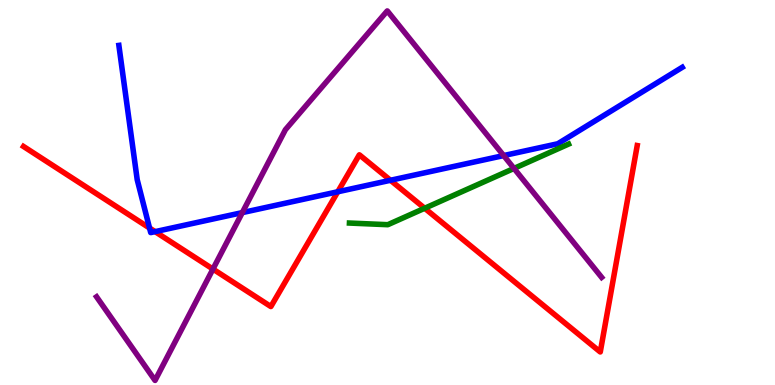[{'lines': ['blue', 'red'], 'intersections': [{'x': 1.93, 'y': 4.08}, {'x': 2.0, 'y': 3.98}, {'x': 4.36, 'y': 5.02}, {'x': 5.04, 'y': 5.32}]}, {'lines': ['green', 'red'], 'intersections': [{'x': 5.48, 'y': 4.59}]}, {'lines': ['purple', 'red'], 'intersections': [{'x': 2.75, 'y': 3.01}]}, {'lines': ['blue', 'green'], 'intersections': []}, {'lines': ['blue', 'purple'], 'intersections': [{'x': 3.13, 'y': 4.48}, {'x': 6.5, 'y': 5.96}]}, {'lines': ['green', 'purple'], 'intersections': [{'x': 6.63, 'y': 5.63}]}]